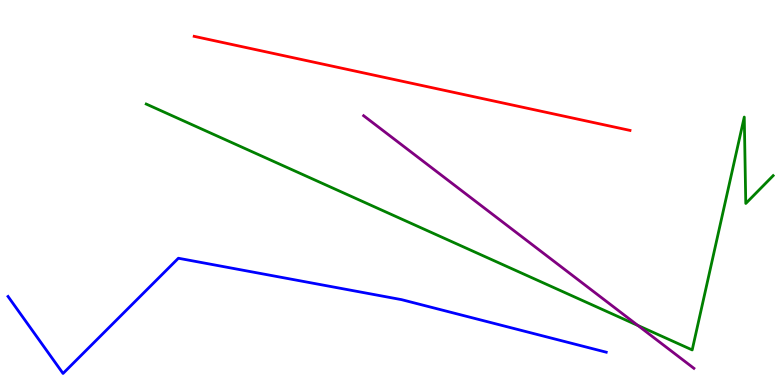[{'lines': ['blue', 'red'], 'intersections': []}, {'lines': ['green', 'red'], 'intersections': []}, {'lines': ['purple', 'red'], 'intersections': []}, {'lines': ['blue', 'green'], 'intersections': []}, {'lines': ['blue', 'purple'], 'intersections': []}, {'lines': ['green', 'purple'], 'intersections': [{'x': 8.23, 'y': 1.55}]}]